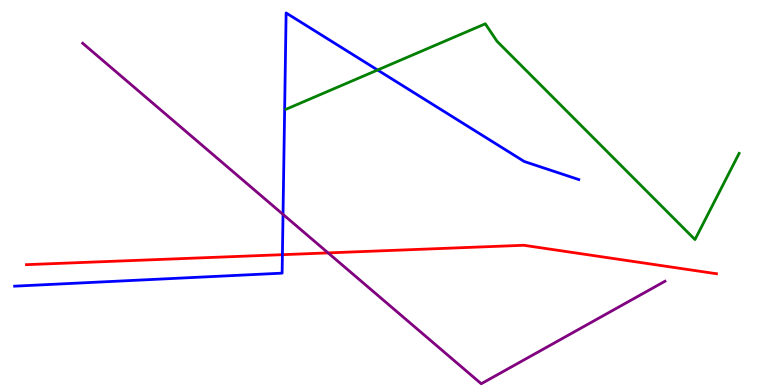[{'lines': ['blue', 'red'], 'intersections': [{'x': 3.64, 'y': 3.38}]}, {'lines': ['green', 'red'], 'intersections': []}, {'lines': ['purple', 'red'], 'intersections': [{'x': 4.23, 'y': 3.43}]}, {'lines': ['blue', 'green'], 'intersections': [{'x': 4.87, 'y': 8.18}]}, {'lines': ['blue', 'purple'], 'intersections': [{'x': 3.65, 'y': 4.43}]}, {'lines': ['green', 'purple'], 'intersections': []}]